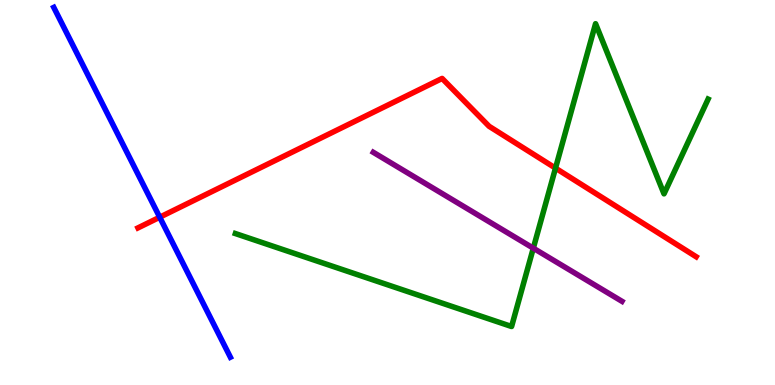[{'lines': ['blue', 'red'], 'intersections': [{'x': 2.06, 'y': 4.36}]}, {'lines': ['green', 'red'], 'intersections': [{'x': 7.17, 'y': 5.63}]}, {'lines': ['purple', 'red'], 'intersections': []}, {'lines': ['blue', 'green'], 'intersections': []}, {'lines': ['blue', 'purple'], 'intersections': []}, {'lines': ['green', 'purple'], 'intersections': [{'x': 6.88, 'y': 3.55}]}]